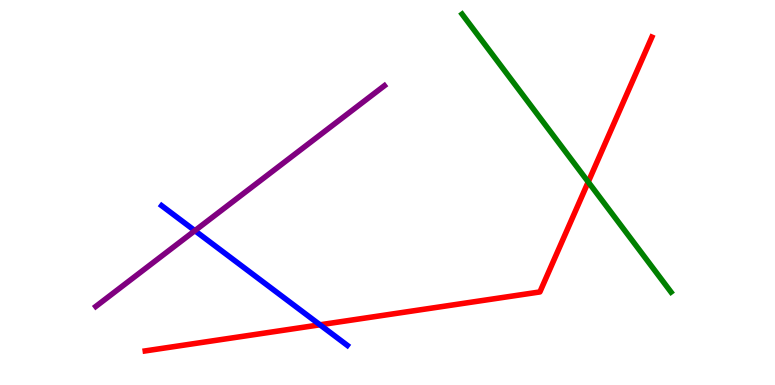[{'lines': ['blue', 'red'], 'intersections': [{'x': 4.13, 'y': 1.56}]}, {'lines': ['green', 'red'], 'intersections': [{'x': 7.59, 'y': 5.27}]}, {'lines': ['purple', 'red'], 'intersections': []}, {'lines': ['blue', 'green'], 'intersections': []}, {'lines': ['blue', 'purple'], 'intersections': [{'x': 2.51, 'y': 4.01}]}, {'lines': ['green', 'purple'], 'intersections': []}]